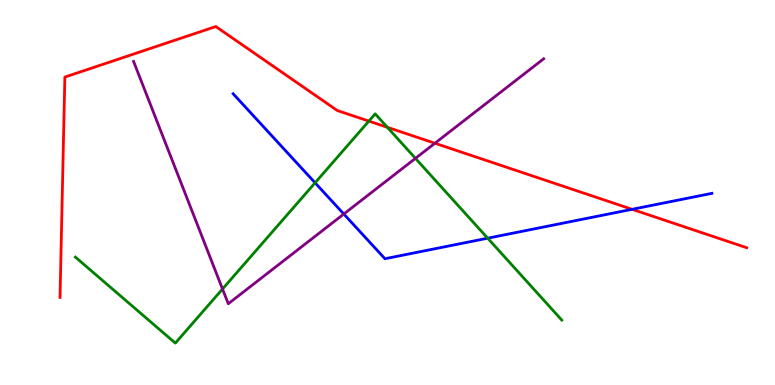[{'lines': ['blue', 'red'], 'intersections': [{'x': 8.16, 'y': 4.56}]}, {'lines': ['green', 'red'], 'intersections': [{'x': 4.76, 'y': 6.85}, {'x': 5.0, 'y': 6.69}]}, {'lines': ['purple', 'red'], 'intersections': [{'x': 5.61, 'y': 6.28}]}, {'lines': ['blue', 'green'], 'intersections': [{'x': 4.07, 'y': 5.25}, {'x': 6.29, 'y': 3.81}]}, {'lines': ['blue', 'purple'], 'intersections': [{'x': 4.44, 'y': 4.44}]}, {'lines': ['green', 'purple'], 'intersections': [{'x': 2.87, 'y': 2.49}, {'x': 5.36, 'y': 5.89}]}]